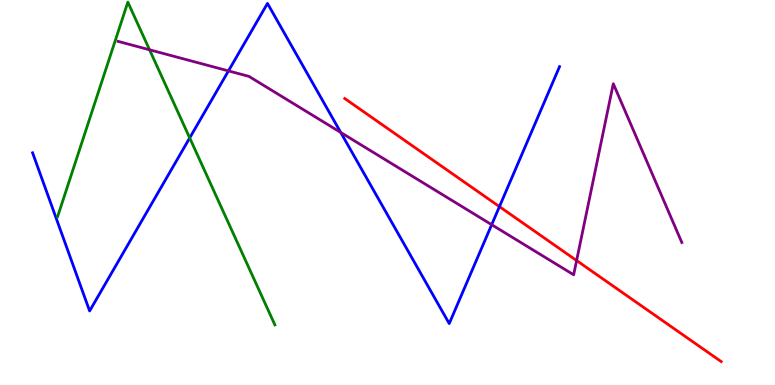[{'lines': ['blue', 'red'], 'intersections': [{'x': 6.44, 'y': 4.63}]}, {'lines': ['green', 'red'], 'intersections': []}, {'lines': ['purple', 'red'], 'intersections': [{'x': 7.44, 'y': 3.23}]}, {'lines': ['blue', 'green'], 'intersections': [{'x': 2.45, 'y': 6.42}]}, {'lines': ['blue', 'purple'], 'intersections': [{'x': 2.95, 'y': 8.16}, {'x': 4.4, 'y': 6.56}, {'x': 6.34, 'y': 4.16}]}, {'lines': ['green', 'purple'], 'intersections': [{'x': 1.93, 'y': 8.71}]}]